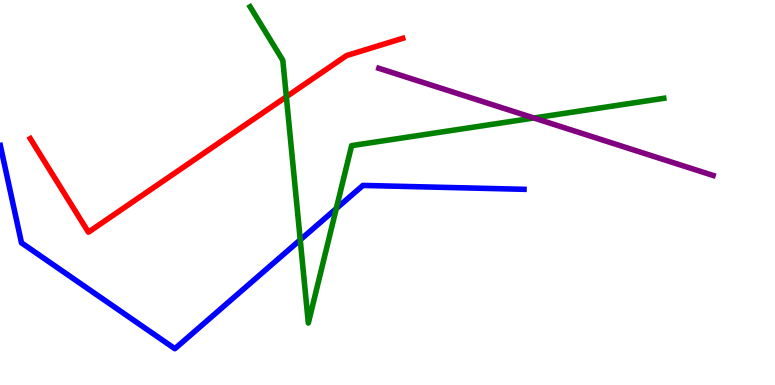[{'lines': ['blue', 'red'], 'intersections': []}, {'lines': ['green', 'red'], 'intersections': [{'x': 3.69, 'y': 7.49}]}, {'lines': ['purple', 'red'], 'intersections': []}, {'lines': ['blue', 'green'], 'intersections': [{'x': 3.87, 'y': 3.77}, {'x': 4.34, 'y': 4.58}]}, {'lines': ['blue', 'purple'], 'intersections': []}, {'lines': ['green', 'purple'], 'intersections': [{'x': 6.89, 'y': 6.94}]}]